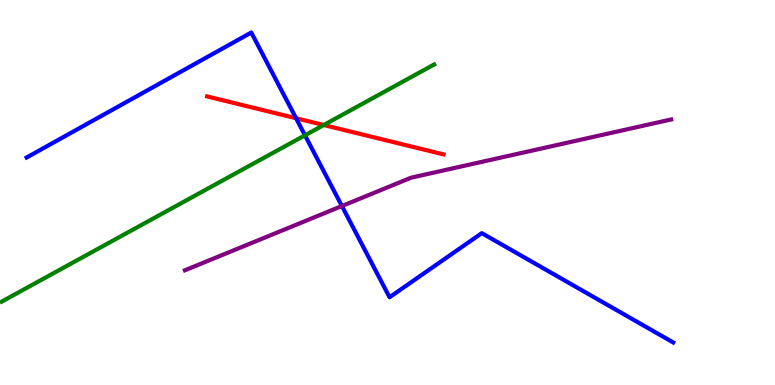[{'lines': ['blue', 'red'], 'intersections': [{'x': 3.82, 'y': 6.93}]}, {'lines': ['green', 'red'], 'intersections': [{'x': 4.18, 'y': 6.75}]}, {'lines': ['purple', 'red'], 'intersections': []}, {'lines': ['blue', 'green'], 'intersections': [{'x': 3.94, 'y': 6.49}]}, {'lines': ['blue', 'purple'], 'intersections': [{'x': 4.41, 'y': 4.65}]}, {'lines': ['green', 'purple'], 'intersections': []}]